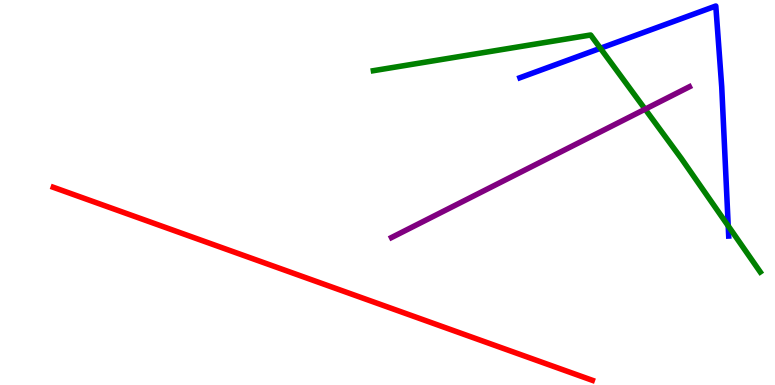[{'lines': ['blue', 'red'], 'intersections': []}, {'lines': ['green', 'red'], 'intersections': []}, {'lines': ['purple', 'red'], 'intersections': []}, {'lines': ['blue', 'green'], 'intersections': [{'x': 7.75, 'y': 8.75}, {'x': 9.4, 'y': 4.13}]}, {'lines': ['blue', 'purple'], 'intersections': []}, {'lines': ['green', 'purple'], 'intersections': [{'x': 8.32, 'y': 7.16}]}]